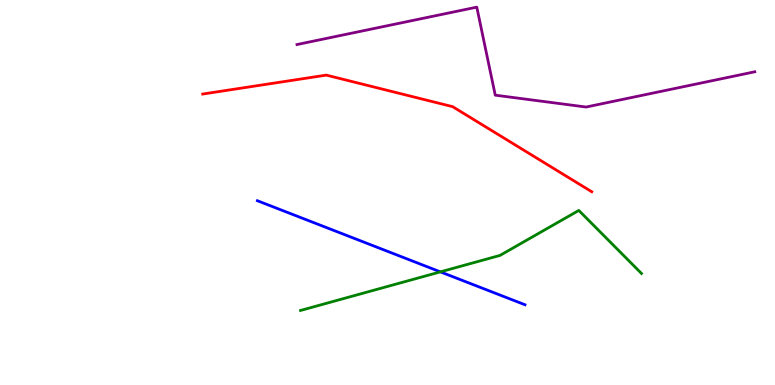[{'lines': ['blue', 'red'], 'intersections': []}, {'lines': ['green', 'red'], 'intersections': []}, {'lines': ['purple', 'red'], 'intersections': []}, {'lines': ['blue', 'green'], 'intersections': [{'x': 5.68, 'y': 2.94}]}, {'lines': ['blue', 'purple'], 'intersections': []}, {'lines': ['green', 'purple'], 'intersections': []}]